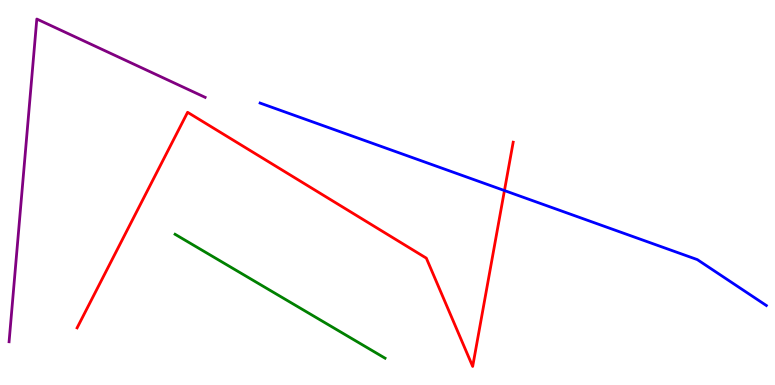[{'lines': ['blue', 'red'], 'intersections': [{'x': 6.51, 'y': 5.05}]}, {'lines': ['green', 'red'], 'intersections': []}, {'lines': ['purple', 'red'], 'intersections': []}, {'lines': ['blue', 'green'], 'intersections': []}, {'lines': ['blue', 'purple'], 'intersections': []}, {'lines': ['green', 'purple'], 'intersections': []}]